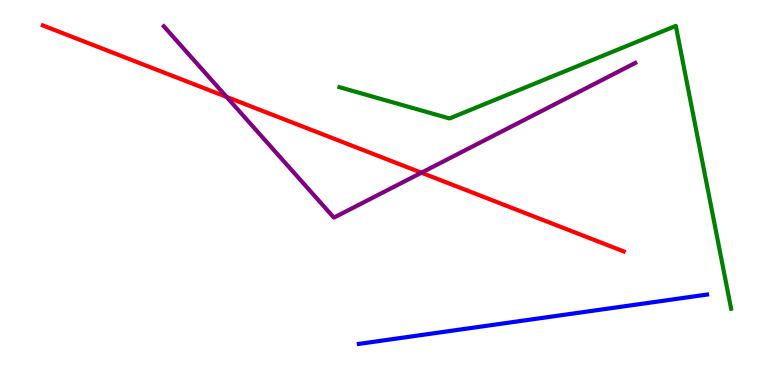[{'lines': ['blue', 'red'], 'intersections': []}, {'lines': ['green', 'red'], 'intersections': []}, {'lines': ['purple', 'red'], 'intersections': [{'x': 2.92, 'y': 7.48}, {'x': 5.44, 'y': 5.51}]}, {'lines': ['blue', 'green'], 'intersections': []}, {'lines': ['blue', 'purple'], 'intersections': []}, {'lines': ['green', 'purple'], 'intersections': []}]